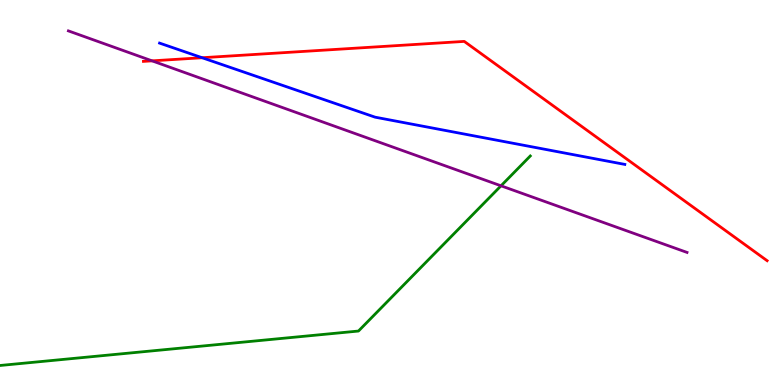[{'lines': ['blue', 'red'], 'intersections': [{'x': 2.61, 'y': 8.5}]}, {'lines': ['green', 'red'], 'intersections': []}, {'lines': ['purple', 'red'], 'intersections': [{'x': 1.96, 'y': 8.42}]}, {'lines': ['blue', 'green'], 'intersections': []}, {'lines': ['blue', 'purple'], 'intersections': []}, {'lines': ['green', 'purple'], 'intersections': [{'x': 6.46, 'y': 5.17}]}]